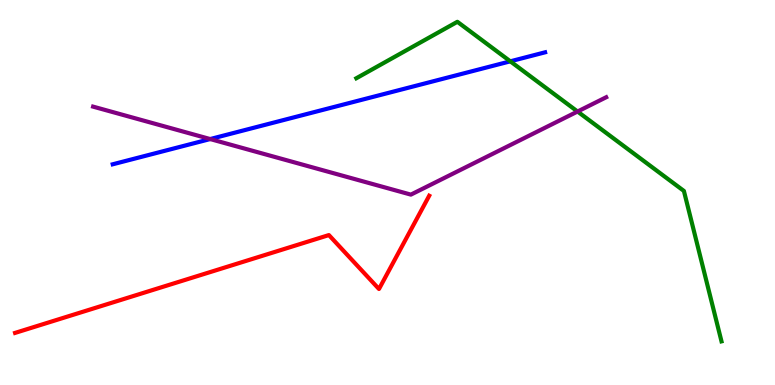[{'lines': ['blue', 'red'], 'intersections': []}, {'lines': ['green', 'red'], 'intersections': []}, {'lines': ['purple', 'red'], 'intersections': []}, {'lines': ['blue', 'green'], 'intersections': [{'x': 6.58, 'y': 8.41}]}, {'lines': ['blue', 'purple'], 'intersections': [{'x': 2.71, 'y': 6.39}]}, {'lines': ['green', 'purple'], 'intersections': [{'x': 7.45, 'y': 7.1}]}]